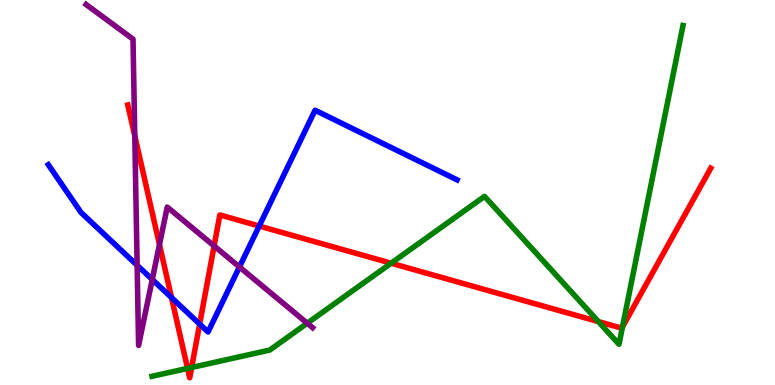[{'lines': ['blue', 'red'], 'intersections': [{'x': 2.21, 'y': 2.27}, {'x': 2.58, 'y': 1.58}, {'x': 3.34, 'y': 4.13}]}, {'lines': ['green', 'red'], 'intersections': [{'x': 2.42, 'y': 0.432}, {'x': 2.47, 'y': 0.455}, {'x': 5.05, 'y': 3.16}, {'x': 7.72, 'y': 1.65}, {'x': 8.03, 'y': 1.51}]}, {'lines': ['purple', 'red'], 'intersections': [{'x': 1.74, 'y': 6.47}, {'x': 2.06, 'y': 3.65}, {'x': 2.76, 'y': 3.61}]}, {'lines': ['blue', 'green'], 'intersections': []}, {'lines': ['blue', 'purple'], 'intersections': [{'x': 1.77, 'y': 3.11}, {'x': 1.96, 'y': 2.74}, {'x': 3.09, 'y': 3.07}]}, {'lines': ['green', 'purple'], 'intersections': [{'x': 3.96, 'y': 1.6}]}]